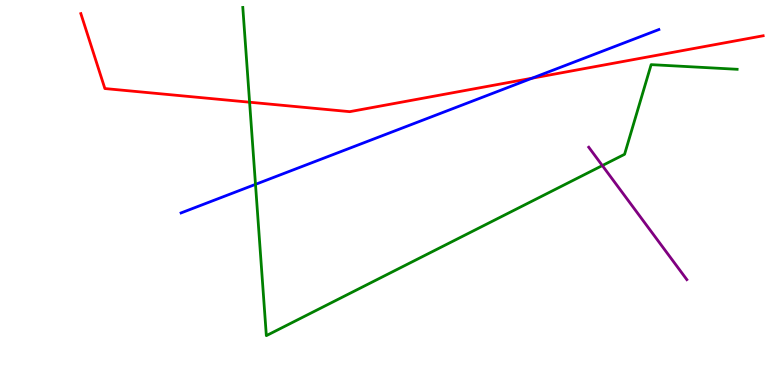[{'lines': ['blue', 'red'], 'intersections': [{'x': 6.87, 'y': 7.97}]}, {'lines': ['green', 'red'], 'intersections': [{'x': 3.22, 'y': 7.35}]}, {'lines': ['purple', 'red'], 'intersections': []}, {'lines': ['blue', 'green'], 'intersections': [{'x': 3.3, 'y': 5.21}]}, {'lines': ['blue', 'purple'], 'intersections': []}, {'lines': ['green', 'purple'], 'intersections': [{'x': 7.77, 'y': 5.7}]}]